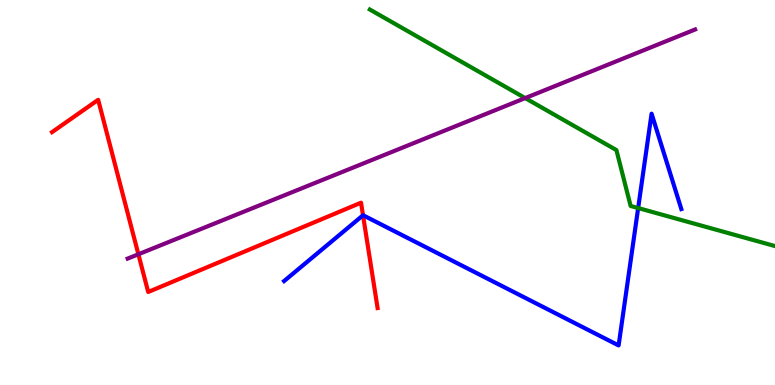[{'lines': ['blue', 'red'], 'intersections': [{'x': 4.68, 'y': 4.41}]}, {'lines': ['green', 'red'], 'intersections': []}, {'lines': ['purple', 'red'], 'intersections': [{'x': 1.79, 'y': 3.4}]}, {'lines': ['blue', 'green'], 'intersections': [{'x': 8.23, 'y': 4.6}]}, {'lines': ['blue', 'purple'], 'intersections': []}, {'lines': ['green', 'purple'], 'intersections': [{'x': 6.78, 'y': 7.45}]}]